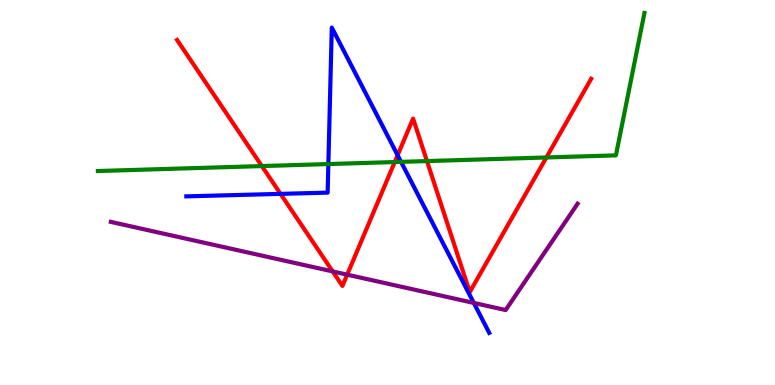[{'lines': ['blue', 'red'], 'intersections': [{'x': 3.62, 'y': 4.96}, {'x': 5.13, 'y': 5.97}]}, {'lines': ['green', 'red'], 'intersections': [{'x': 3.38, 'y': 5.69}, {'x': 5.09, 'y': 5.79}, {'x': 5.51, 'y': 5.82}, {'x': 7.05, 'y': 5.91}]}, {'lines': ['purple', 'red'], 'intersections': [{'x': 4.29, 'y': 2.95}, {'x': 4.48, 'y': 2.87}]}, {'lines': ['blue', 'green'], 'intersections': [{'x': 4.24, 'y': 5.74}, {'x': 5.17, 'y': 5.8}]}, {'lines': ['blue', 'purple'], 'intersections': [{'x': 6.11, 'y': 2.13}]}, {'lines': ['green', 'purple'], 'intersections': []}]